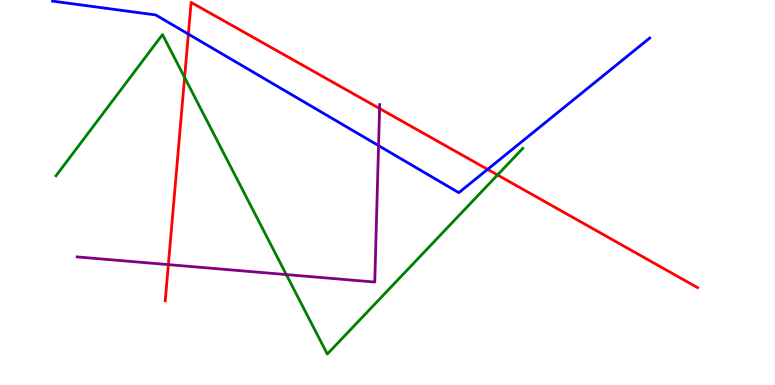[{'lines': ['blue', 'red'], 'intersections': [{'x': 2.43, 'y': 9.11}, {'x': 6.29, 'y': 5.6}]}, {'lines': ['green', 'red'], 'intersections': [{'x': 2.38, 'y': 7.99}, {'x': 6.42, 'y': 5.46}]}, {'lines': ['purple', 'red'], 'intersections': [{'x': 2.17, 'y': 3.13}, {'x': 4.9, 'y': 7.18}]}, {'lines': ['blue', 'green'], 'intersections': []}, {'lines': ['blue', 'purple'], 'intersections': [{'x': 4.88, 'y': 6.22}]}, {'lines': ['green', 'purple'], 'intersections': [{'x': 3.69, 'y': 2.87}]}]